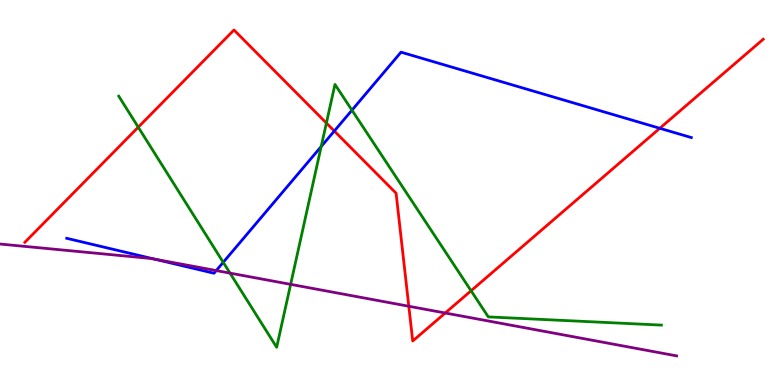[{'lines': ['blue', 'red'], 'intersections': [{'x': 4.31, 'y': 6.6}, {'x': 8.51, 'y': 6.67}]}, {'lines': ['green', 'red'], 'intersections': [{'x': 1.78, 'y': 6.7}, {'x': 4.21, 'y': 6.8}, {'x': 6.08, 'y': 2.45}]}, {'lines': ['purple', 'red'], 'intersections': [{'x': 5.27, 'y': 2.05}, {'x': 5.75, 'y': 1.87}]}, {'lines': ['blue', 'green'], 'intersections': [{'x': 2.88, 'y': 3.19}, {'x': 4.14, 'y': 6.19}, {'x': 4.54, 'y': 7.14}]}, {'lines': ['blue', 'purple'], 'intersections': [{'x': 2.0, 'y': 3.27}, {'x': 2.79, 'y': 2.97}]}, {'lines': ['green', 'purple'], 'intersections': [{'x': 2.97, 'y': 2.91}, {'x': 3.75, 'y': 2.61}]}]